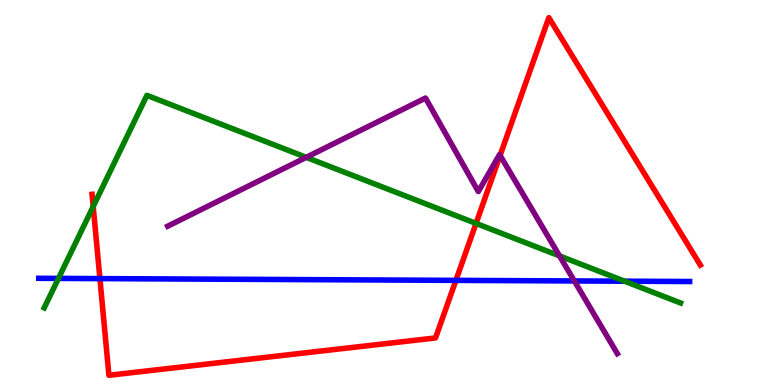[{'lines': ['blue', 'red'], 'intersections': [{'x': 1.29, 'y': 2.76}, {'x': 5.88, 'y': 2.72}]}, {'lines': ['green', 'red'], 'intersections': [{'x': 1.2, 'y': 4.64}, {'x': 6.14, 'y': 4.2}]}, {'lines': ['purple', 'red'], 'intersections': [{'x': 6.45, 'y': 5.96}]}, {'lines': ['blue', 'green'], 'intersections': [{'x': 0.754, 'y': 2.77}, {'x': 8.06, 'y': 2.7}]}, {'lines': ['blue', 'purple'], 'intersections': [{'x': 7.41, 'y': 2.7}]}, {'lines': ['green', 'purple'], 'intersections': [{'x': 3.95, 'y': 5.91}, {'x': 7.22, 'y': 3.35}]}]